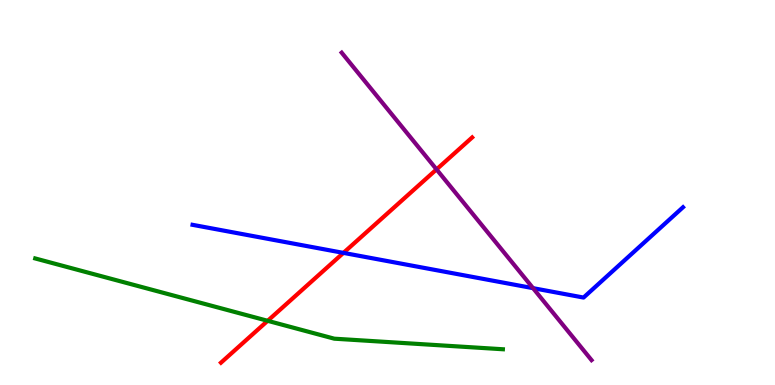[{'lines': ['blue', 'red'], 'intersections': [{'x': 4.43, 'y': 3.43}]}, {'lines': ['green', 'red'], 'intersections': [{'x': 3.45, 'y': 1.67}]}, {'lines': ['purple', 'red'], 'intersections': [{'x': 5.63, 'y': 5.6}]}, {'lines': ['blue', 'green'], 'intersections': []}, {'lines': ['blue', 'purple'], 'intersections': [{'x': 6.88, 'y': 2.52}]}, {'lines': ['green', 'purple'], 'intersections': []}]